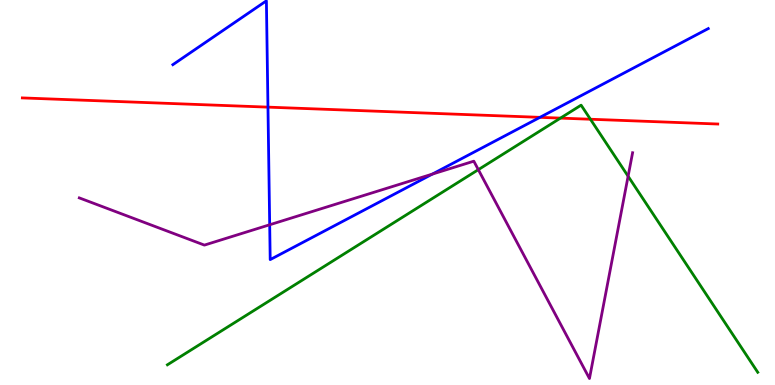[{'lines': ['blue', 'red'], 'intersections': [{'x': 3.46, 'y': 7.22}, {'x': 6.97, 'y': 6.95}]}, {'lines': ['green', 'red'], 'intersections': [{'x': 7.23, 'y': 6.93}, {'x': 7.62, 'y': 6.9}]}, {'lines': ['purple', 'red'], 'intersections': []}, {'lines': ['blue', 'green'], 'intersections': []}, {'lines': ['blue', 'purple'], 'intersections': [{'x': 3.48, 'y': 4.16}, {'x': 5.58, 'y': 5.48}]}, {'lines': ['green', 'purple'], 'intersections': [{'x': 6.17, 'y': 5.59}, {'x': 8.1, 'y': 5.42}]}]